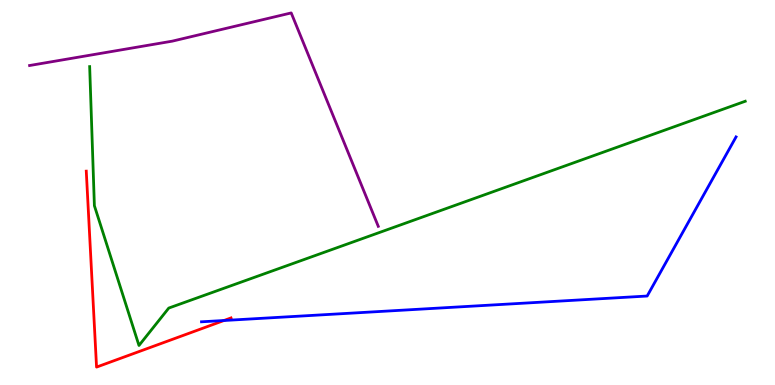[{'lines': ['blue', 'red'], 'intersections': [{'x': 2.89, 'y': 1.68}]}, {'lines': ['green', 'red'], 'intersections': []}, {'lines': ['purple', 'red'], 'intersections': []}, {'lines': ['blue', 'green'], 'intersections': []}, {'lines': ['blue', 'purple'], 'intersections': []}, {'lines': ['green', 'purple'], 'intersections': []}]